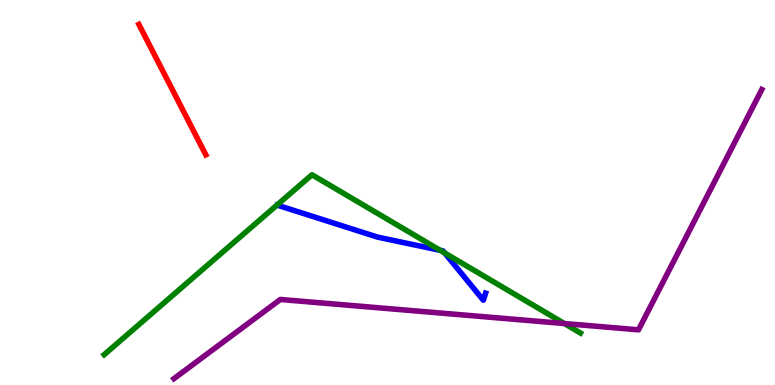[{'lines': ['blue', 'red'], 'intersections': []}, {'lines': ['green', 'red'], 'intersections': []}, {'lines': ['purple', 'red'], 'intersections': []}, {'lines': ['blue', 'green'], 'intersections': [{'x': 5.68, 'y': 3.5}, {'x': 5.74, 'y': 3.43}]}, {'lines': ['blue', 'purple'], 'intersections': []}, {'lines': ['green', 'purple'], 'intersections': [{'x': 7.28, 'y': 1.6}]}]